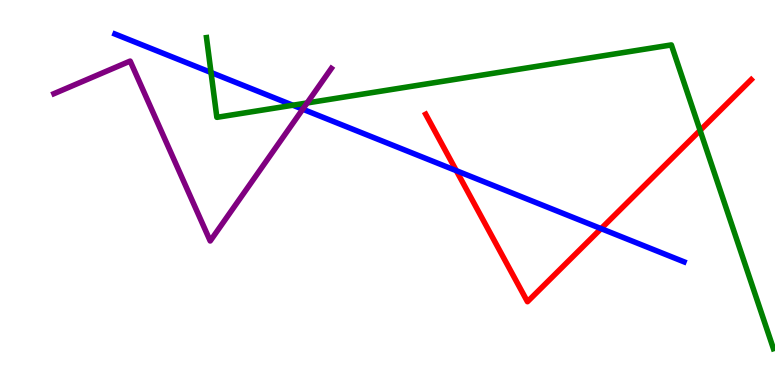[{'lines': ['blue', 'red'], 'intersections': [{'x': 5.89, 'y': 5.57}, {'x': 7.76, 'y': 4.06}]}, {'lines': ['green', 'red'], 'intersections': [{'x': 9.03, 'y': 6.61}]}, {'lines': ['purple', 'red'], 'intersections': []}, {'lines': ['blue', 'green'], 'intersections': [{'x': 2.72, 'y': 8.12}, {'x': 3.78, 'y': 7.27}]}, {'lines': ['blue', 'purple'], 'intersections': [{'x': 3.91, 'y': 7.16}]}, {'lines': ['green', 'purple'], 'intersections': [{'x': 3.96, 'y': 7.33}]}]